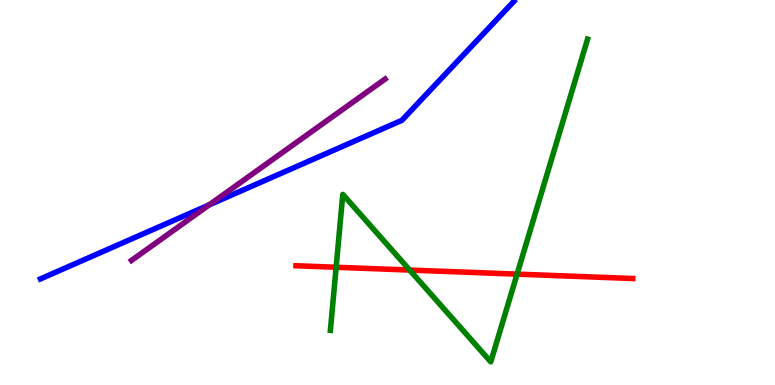[{'lines': ['blue', 'red'], 'intersections': []}, {'lines': ['green', 'red'], 'intersections': [{'x': 4.34, 'y': 3.06}, {'x': 5.29, 'y': 2.99}, {'x': 6.67, 'y': 2.88}]}, {'lines': ['purple', 'red'], 'intersections': []}, {'lines': ['blue', 'green'], 'intersections': []}, {'lines': ['blue', 'purple'], 'intersections': [{'x': 2.7, 'y': 4.68}]}, {'lines': ['green', 'purple'], 'intersections': []}]